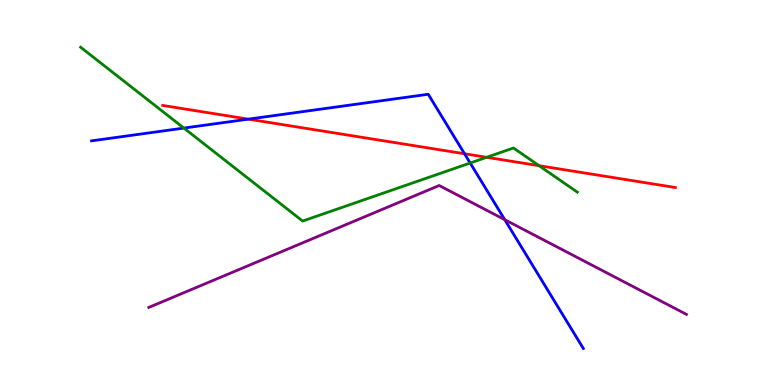[{'lines': ['blue', 'red'], 'intersections': [{'x': 3.21, 'y': 6.91}, {'x': 5.99, 'y': 6.01}]}, {'lines': ['green', 'red'], 'intersections': [{'x': 6.28, 'y': 5.91}, {'x': 6.96, 'y': 5.7}]}, {'lines': ['purple', 'red'], 'intersections': []}, {'lines': ['blue', 'green'], 'intersections': [{'x': 2.37, 'y': 6.67}, {'x': 6.07, 'y': 5.77}]}, {'lines': ['blue', 'purple'], 'intersections': [{'x': 6.51, 'y': 4.29}]}, {'lines': ['green', 'purple'], 'intersections': []}]